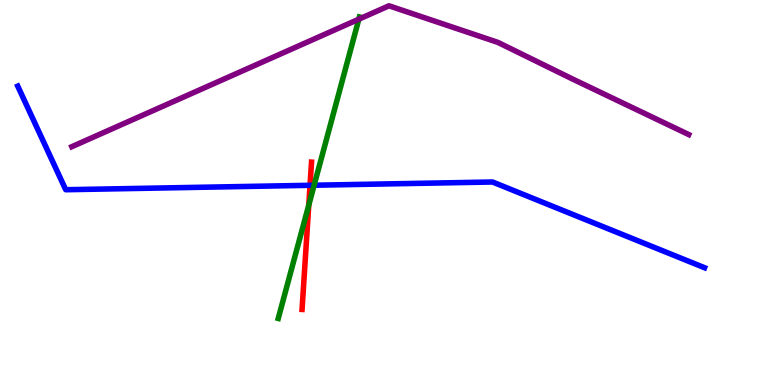[{'lines': ['blue', 'red'], 'intersections': [{'x': 4.0, 'y': 5.19}]}, {'lines': ['green', 'red'], 'intersections': [{'x': 3.98, 'y': 4.67}]}, {'lines': ['purple', 'red'], 'intersections': []}, {'lines': ['blue', 'green'], 'intersections': [{'x': 4.05, 'y': 5.19}]}, {'lines': ['blue', 'purple'], 'intersections': []}, {'lines': ['green', 'purple'], 'intersections': [{'x': 4.63, 'y': 9.5}]}]